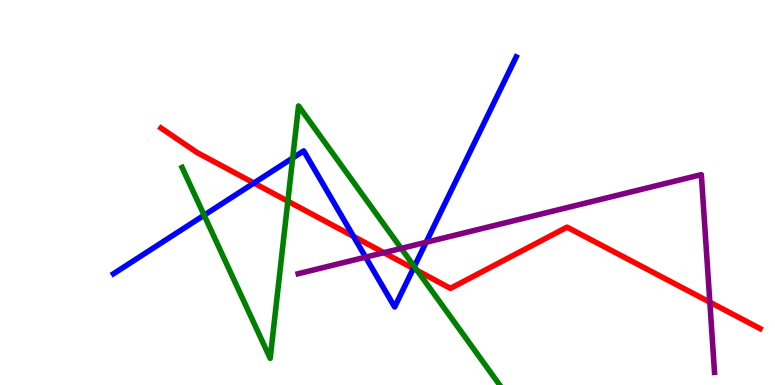[{'lines': ['blue', 'red'], 'intersections': [{'x': 3.28, 'y': 5.25}, {'x': 4.56, 'y': 3.86}, {'x': 5.33, 'y': 3.03}]}, {'lines': ['green', 'red'], 'intersections': [{'x': 3.71, 'y': 4.77}, {'x': 5.38, 'y': 2.97}]}, {'lines': ['purple', 'red'], 'intersections': [{'x': 4.95, 'y': 3.44}, {'x': 9.16, 'y': 2.15}]}, {'lines': ['blue', 'green'], 'intersections': [{'x': 2.63, 'y': 4.41}, {'x': 3.78, 'y': 5.9}, {'x': 5.35, 'y': 3.08}]}, {'lines': ['blue', 'purple'], 'intersections': [{'x': 4.72, 'y': 3.32}, {'x': 5.5, 'y': 3.71}]}, {'lines': ['green', 'purple'], 'intersections': [{'x': 5.18, 'y': 3.55}]}]